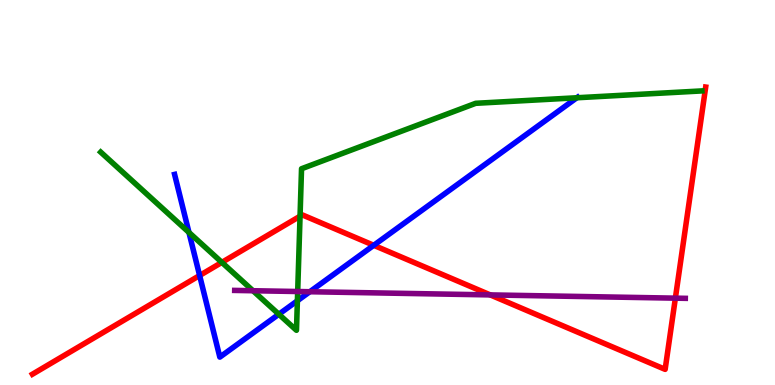[{'lines': ['blue', 'red'], 'intersections': [{'x': 2.58, 'y': 2.84}, {'x': 4.82, 'y': 3.63}]}, {'lines': ['green', 'red'], 'intersections': [{'x': 2.86, 'y': 3.18}, {'x': 3.87, 'y': 4.38}]}, {'lines': ['purple', 'red'], 'intersections': [{'x': 6.33, 'y': 2.34}, {'x': 8.71, 'y': 2.26}]}, {'lines': ['blue', 'green'], 'intersections': [{'x': 2.44, 'y': 3.96}, {'x': 3.6, 'y': 1.84}, {'x': 3.84, 'y': 2.19}, {'x': 7.44, 'y': 7.46}]}, {'lines': ['blue', 'purple'], 'intersections': [{'x': 4.0, 'y': 2.42}]}, {'lines': ['green', 'purple'], 'intersections': [{'x': 3.26, 'y': 2.45}, {'x': 3.84, 'y': 2.43}]}]